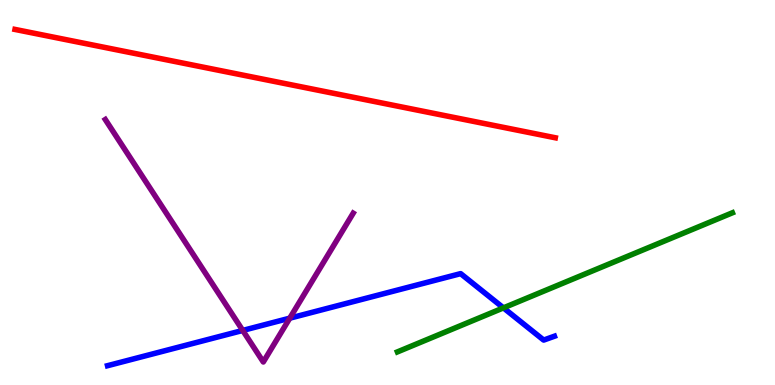[{'lines': ['blue', 'red'], 'intersections': []}, {'lines': ['green', 'red'], 'intersections': []}, {'lines': ['purple', 'red'], 'intersections': []}, {'lines': ['blue', 'green'], 'intersections': [{'x': 6.5, 'y': 2.0}]}, {'lines': ['blue', 'purple'], 'intersections': [{'x': 3.13, 'y': 1.42}, {'x': 3.74, 'y': 1.74}]}, {'lines': ['green', 'purple'], 'intersections': []}]